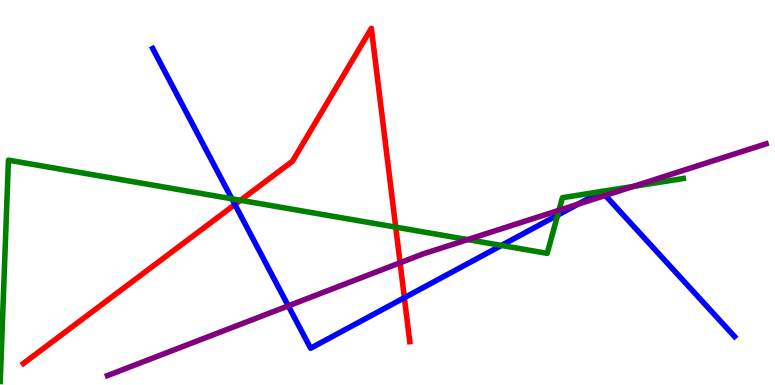[{'lines': ['blue', 'red'], 'intersections': [{'x': 3.03, 'y': 4.69}, {'x': 5.22, 'y': 2.27}]}, {'lines': ['green', 'red'], 'intersections': [{'x': 3.1, 'y': 4.8}, {'x': 5.11, 'y': 4.1}]}, {'lines': ['purple', 'red'], 'intersections': [{'x': 5.16, 'y': 3.18}]}, {'lines': ['blue', 'green'], 'intersections': [{'x': 2.99, 'y': 4.84}, {'x': 6.47, 'y': 3.63}, {'x': 7.2, 'y': 4.41}, {'x': 7.76, 'y': 5.03}, {'x': 7.76, 'y': 5.03}]}, {'lines': ['blue', 'purple'], 'intersections': [{'x': 3.72, 'y': 2.06}, {'x': 7.46, 'y': 4.7}, {'x': 7.81, 'y': 4.92}]}, {'lines': ['green', 'purple'], 'intersections': [{'x': 6.03, 'y': 3.78}, {'x': 7.21, 'y': 4.54}, {'x': 8.17, 'y': 5.16}]}]